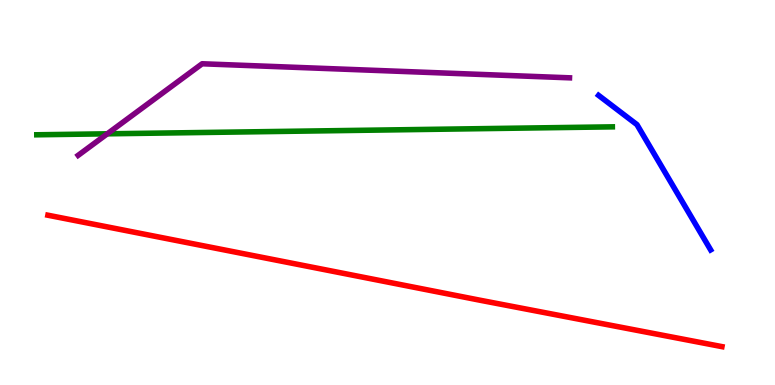[{'lines': ['blue', 'red'], 'intersections': []}, {'lines': ['green', 'red'], 'intersections': []}, {'lines': ['purple', 'red'], 'intersections': []}, {'lines': ['blue', 'green'], 'intersections': []}, {'lines': ['blue', 'purple'], 'intersections': []}, {'lines': ['green', 'purple'], 'intersections': [{'x': 1.38, 'y': 6.52}]}]